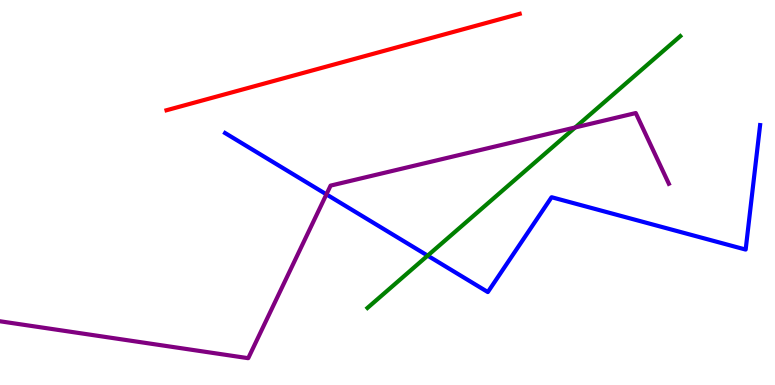[{'lines': ['blue', 'red'], 'intersections': []}, {'lines': ['green', 'red'], 'intersections': []}, {'lines': ['purple', 'red'], 'intersections': []}, {'lines': ['blue', 'green'], 'intersections': [{'x': 5.52, 'y': 3.36}]}, {'lines': ['blue', 'purple'], 'intersections': [{'x': 4.21, 'y': 4.95}]}, {'lines': ['green', 'purple'], 'intersections': [{'x': 7.42, 'y': 6.69}]}]